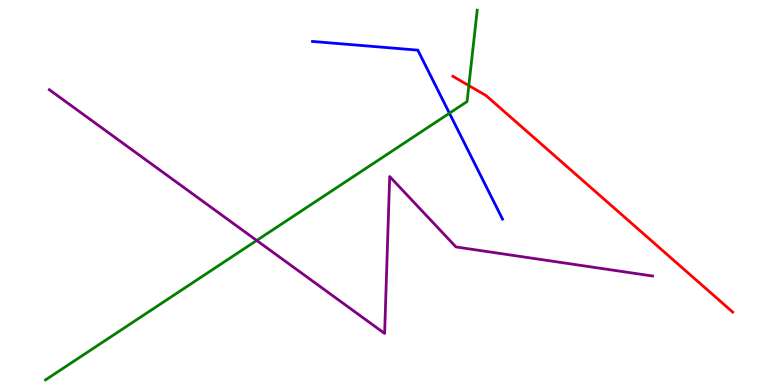[{'lines': ['blue', 'red'], 'intersections': []}, {'lines': ['green', 'red'], 'intersections': [{'x': 6.05, 'y': 7.78}]}, {'lines': ['purple', 'red'], 'intersections': []}, {'lines': ['blue', 'green'], 'intersections': [{'x': 5.8, 'y': 7.06}]}, {'lines': ['blue', 'purple'], 'intersections': []}, {'lines': ['green', 'purple'], 'intersections': [{'x': 3.31, 'y': 3.75}]}]